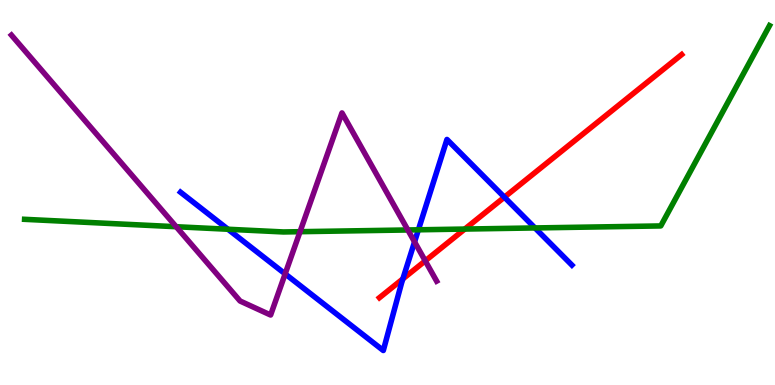[{'lines': ['blue', 'red'], 'intersections': [{'x': 5.2, 'y': 2.76}, {'x': 6.51, 'y': 4.88}]}, {'lines': ['green', 'red'], 'intersections': [{'x': 6.0, 'y': 4.05}]}, {'lines': ['purple', 'red'], 'intersections': [{'x': 5.49, 'y': 3.22}]}, {'lines': ['blue', 'green'], 'intersections': [{'x': 2.94, 'y': 4.05}, {'x': 5.4, 'y': 4.03}, {'x': 6.9, 'y': 4.08}]}, {'lines': ['blue', 'purple'], 'intersections': [{'x': 3.68, 'y': 2.89}, {'x': 5.35, 'y': 3.72}]}, {'lines': ['green', 'purple'], 'intersections': [{'x': 2.27, 'y': 4.11}, {'x': 3.87, 'y': 3.98}, {'x': 5.26, 'y': 4.03}]}]